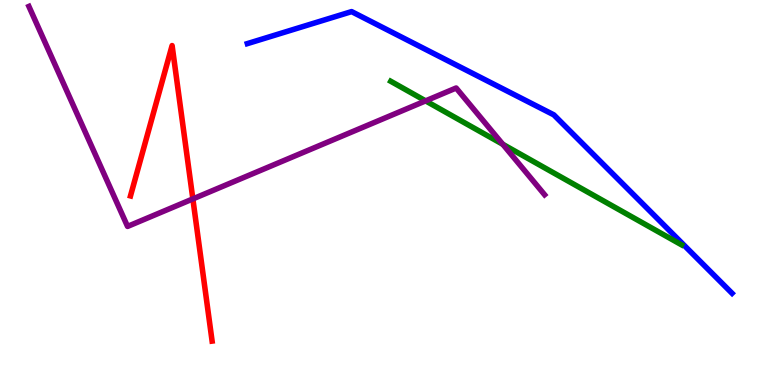[{'lines': ['blue', 'red'], 'intersections': []}, {'lines': ['green', 'red'], 'intersections': []}, {'lines': ['purple', 'red'], 'intersections': [{'x': 2.49, 'y': 4.83}]}, {'lines': ['blue', 'green'], 'intersections': []}, {'lines': ['blue', 'purple'], 'intersections': []}, {'lines': ['green', 'purple'], 'intersections': [{'x': 5.49, 'y': 7.38}, {'x': 6.49, 'y': 6.25}]}]